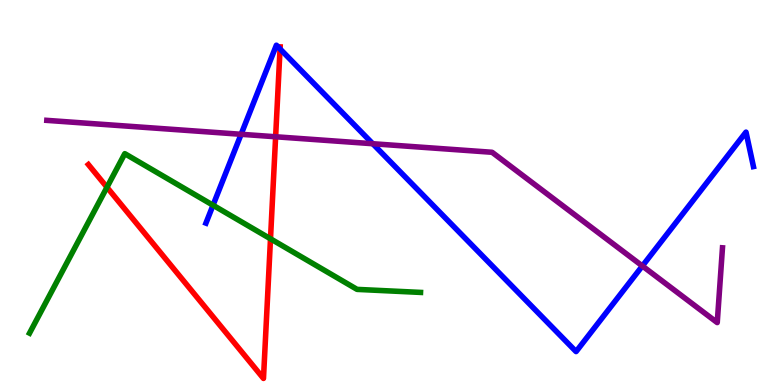[{'lines': ['blue', 'red'], 'intersections': [{'x': 3.61, 'y': 8.73}]}, {'lines': ['green', 'red'], 'intersections': [{'x': 1.38, 'y': 5.14}, {'x': 3.49, 'y': 3.8}]}, {'lines': ['purple', 'red'], 'intersections': [{'x': 3.56, 'y': 6.45}]}, {'lines': ['blue', 'green'], 'intersections': [{'x': 2.75, 'y': 4.67}]}, {'lines': ['blue', 'purple'], 'intersections': [{'x': 3.11, 'y': 6.51}, {'x': 4.81, 'y': 6.27}, {'x': 8.29, 'y': 3.09}]}, {'lines': ['green', 'purple'], 'intersections': []}]